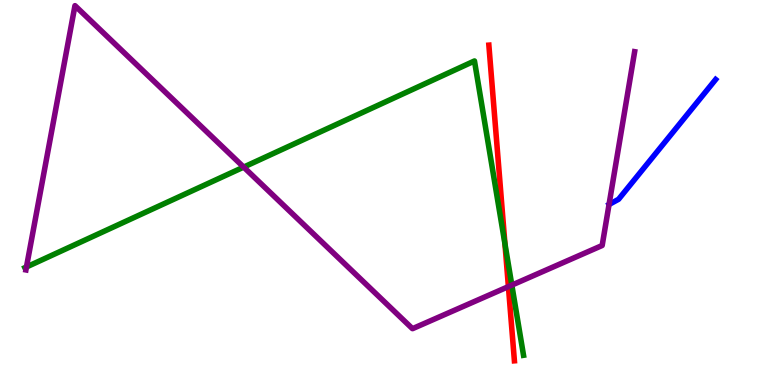[{'lines': ['blue', 'red'], 'intersections': []}, {'lines': ['green', 'red'], 'intersections': [{'x': 6.52, 'y': 3.67}]}, {'lines': ['purple', 'red'], 'intersections': [{'x': 6.56, 'y': 2.56}]}, {'lines': ['blue', 'green'], 'intersections': []}, {'lines': ['blue', 'purple'], 'intersections': [{'x': 7.86, 'y': 4.69}]}, {'lines': ['green', 'purple'], 'intersections': [{'x': 0.342, 'y': 3.07}, {'x': 3.14, 'y': 5.66}, {'x': 6.6, 'y': 2.59}]}]